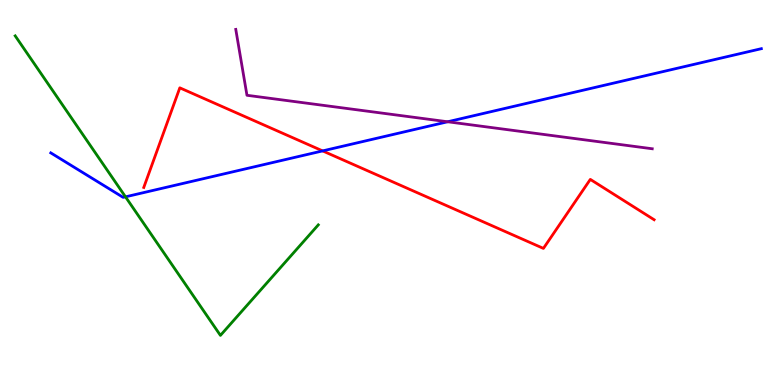[{'lines': ['blue', 'red'], 'intersections': [{'x': 4.16, 'y': 6.08}]}, {'lines': ['green', 'red'], 'intersections': []}, {'lines': ['purple', 'red'], 'intersections': []}, {'lines': ['blue', 'green'], 'intersections': [{'x': 1.62, 'y': 4.89}]}, {'lines': ['blue', 'purple'], 'intersections': [{'x': 5.78, 'y': 6.84}]}, {'lines': ['green', 'purple'], 'intersections': []}]